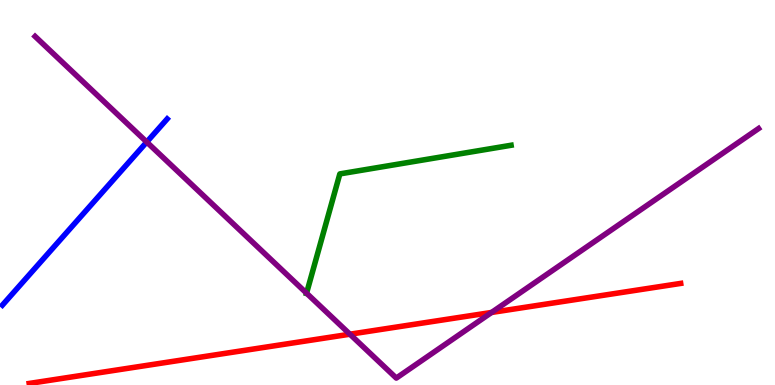[{'lines': ['blue', 'red'], 'intersections': []}, {'lines': ['green', 'red'], 'intersections': []}, {'lines': ['purple', 'red'], 'intersections': [{'x': 4.52, 'y': 1.32}, {'x': 6.34, 'y': 1.88}]}, {'lines': ['blue', 'green'], 'intersections': []}, {'lines': ['blue', 'purple'], 'intersections': [{'x': 1.89, 'y': 6.31}]}, {'lines': ['green', 'purple'], 'intersections': [{'x': 3.96, 'y': 2.38}]}]